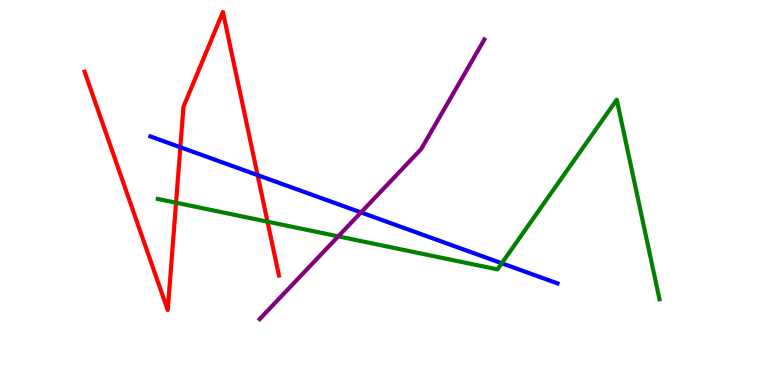[{'lines': ['blue', 'red'], 'intersections': [{'x': 2.33, 'y': 6.18}, {'x': 3.32, 'y': 5.45}]}, {'lines': ['green', 'red'], 'intersections': [{'x': 2.27, 'y': 4.73}, {'x': 3.45, 'y': 4.24}]}, {'lines': ['purple', 'red'], 'intersections': []}, {'lines': ['blue', 'green'], 'intersections': [{'x': 6.47, 'y': 3.16}]}, {'lines': ['blue', 'purple'], 'intersections': [{'x': 4.66, 'y': 4.48}]}, {'lines': ['green', 'purple'], 'intersections': [{'x': 4.36, 'y': 3.86}]}]